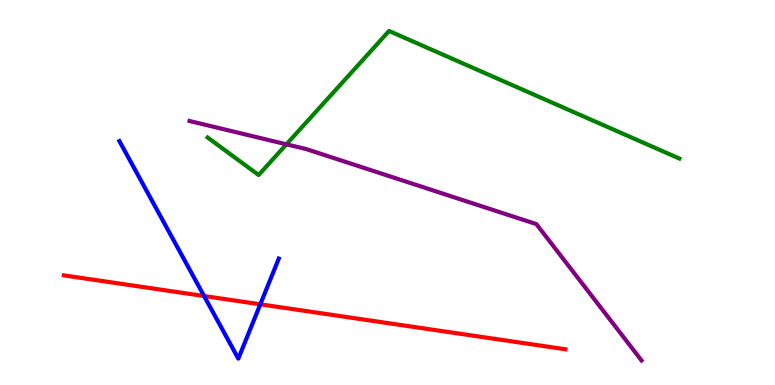[{'lines': ['blue', 'red'], 'intersections': [{'x': 2.63, 'y': 2.31}, {'x': 3.36, 'y': 2.1}]}, {'lines': ['green', 'red'], 'intersections': []}, {'lines': ['purple', 'red'], 'intersections': []}, {'lines': ['blue', 'green'], 'intersections': []}, {'lines': ['blue', 'purple'], 'intersections': []}, {'lines': ['green', 'purple'], 'intersections': [{'x': 3.7, 'y': 6.25}]}]